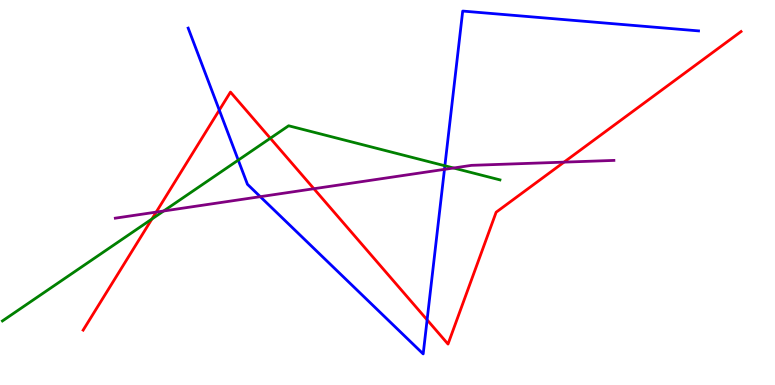[{'lines': ['blue', 'red'], 'intersections': [{'x': 2.83, 'y': 7.14}, {'x': 5.51, 'y': 1.69}]}, {'lines': ['green', 'red'], 'intersections': [{'x': 1.96, 'y': 4.31}, {'x': 3.49, 'y': 6.41}]}, {'lines': ['purple', 'red'], 'intersections': [{'x': 2.02, 'y': 4.49}, {'x': 4.05, 'y': 5.1}, {'x': 7.28, 'y': 5.79}]}, {'lines': ['blue', 'green'], 'intersections': [{'x': 3.07, 'y': 5.84}, {'x': 5.74, 'y': 5.69}]}, {'lines': ['blue', 'purple'], 'intersections': [{'x': 3.36, 'y': 4.89}, {'x': 5.73, 'y': 5.6}]}, {'lines': ['green', 'purple'], 'intersections': [{'x': 2.11, 'y': 4.52}, {'x': 5.85, 'y': 5.64}]}]